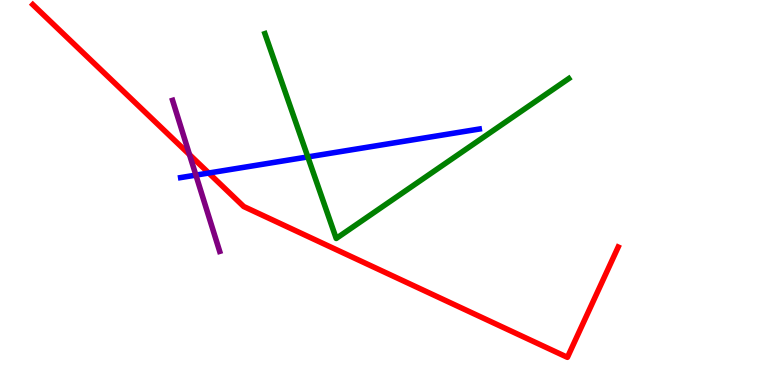[{'lines': ['blue', 'red'], 'intersections': [{'x': 2.69, 'y': 5.51}]}, {'lines': ['green', 'red'], 'intersections': []}, {'lines': ['purple', 'red'], 'intersections': [{'x': 2.45, 'y': 5.98}]}, {'lines': ['blue', 'green'], 'intersections': [{'x': 3.97, 'y': 5.92}]}, {'lines': ['blue', 'purple'], 'intersections': [{'x': 2.53, 'y': 5.45}]}, {'lines': ['green', 'purple'], 'intersections': []}]